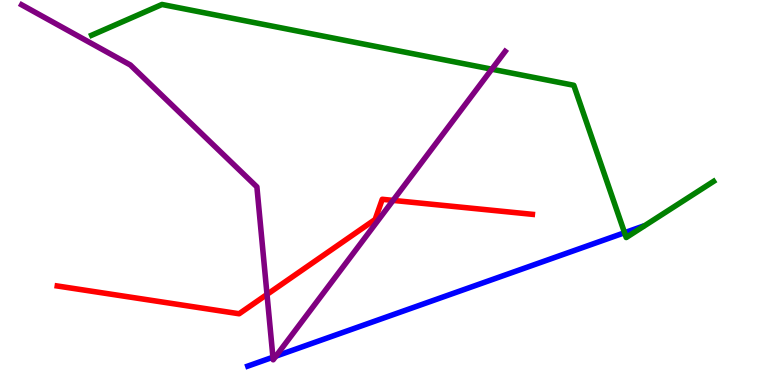[{'lines': ['blue', 'red'], 'intersections': []}, {'lines': ['green', 'red'], 'intersections': []}, {'lines': ['purple', 'red'], 'intersections': [{'x': 3.45, 'y': 2.35}, {'x': 5.07, 'y': 4.8}]}, {'lines': ['blue', 'green'], 'intersections': [{'x': 8.06, 'y': 3.96}]}, {'lines': ['blue', 'purple'], 'intersections': [{'x': 3.52, 'y': 0.722}, {'x': 3.56, 'y': 0.749}]}, {'lines': ['green', 'purple'], 'intersections': [{'x': 6.35, 'y': 8.2}]}]